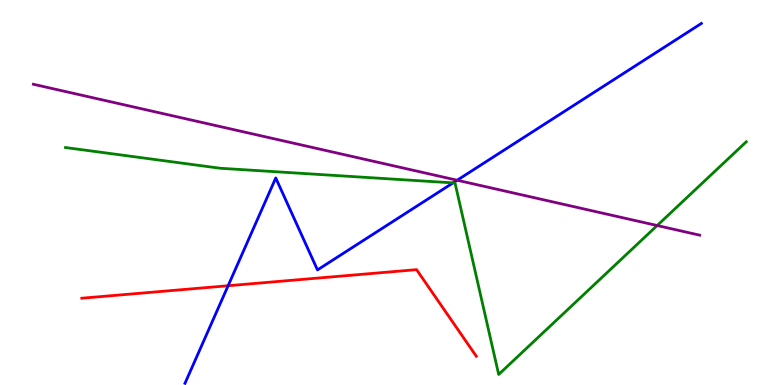[{'lines': ['blue', 'red'], 'intersections': [{'x': 2.94, 'y': 2.58}]}, {'lines': ['green', 'red'], 'intersections': []}, {'lines': ['purple', 'red'], 'intersections': []}, {'lines': ['blue', 'green'], 'intersections': [{'x': 5.85, 'y': 5.25}]}, {'lines': ['blue', 'purple'], 'intersections': [{'x': 5.9, 'y': 5.32}]}, {'lines': ['green', 'purple'], 'intersections': [{'x': 8.48, 'y': 4.14}]}]